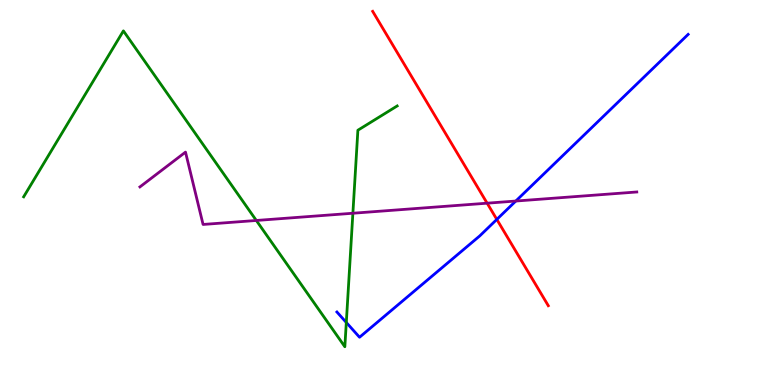[{'lines': ['blue', 'red'], 'intersections': [{'x': 6.41, 'y': 4.3}]}, {'lines': ['green', 'red'], 'intersections': []}, {'lines': ['purple', 'red'], 'intersections': [{'x': 6.29, 'y': 4.72}]}, {'lines': ['blue', 'green'], 'intersections': [{'x': 4.47, 'y': 1.62}]}, {'lines': ['blue', 'purple'], 'intersections': [{'x': 6.66, 'y': 4.78}]}, {'lines': ['green', 'purple'], 'intersections': [{'x': 3.31, 'y': 4.27}, {'x': 4.55, 'y': 4.46}]}]